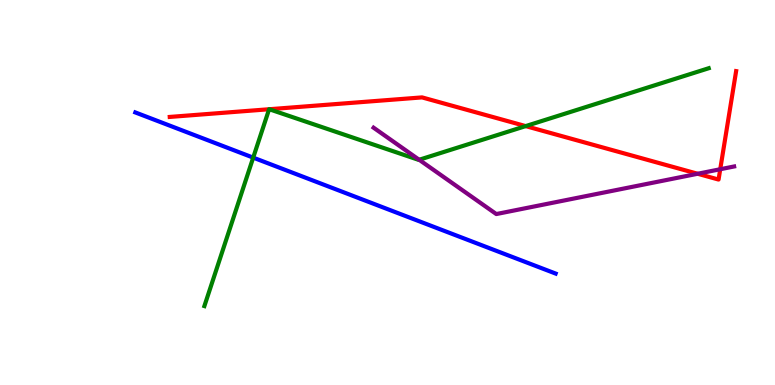[{'lines': ['blue', 'red'], 'intersections': []}, {'lines': ['green', 'red'], 'intersections': [{'x': 3.47, 'y': 7.16}, {'x': 3.47, 'y': 7.16}, {'x': 6.78, 'y': 6.72}]}, {'lines': ['purple', 'red'], 'intersections': [{'x': 9.0, 'y': 5.49}, {'x': 9.29, 'y': 5.6}]}, {'lines': ['blue', 'green'], 'intersections': [{'x': 3.27, 'y': 5.91}]}, {'lines': ['blue', 'purple'], 'intersections': []}, {'lines': ['green', 'purple'], 'intersections': [{'x': 5.41, 'y': 5.85}]}]